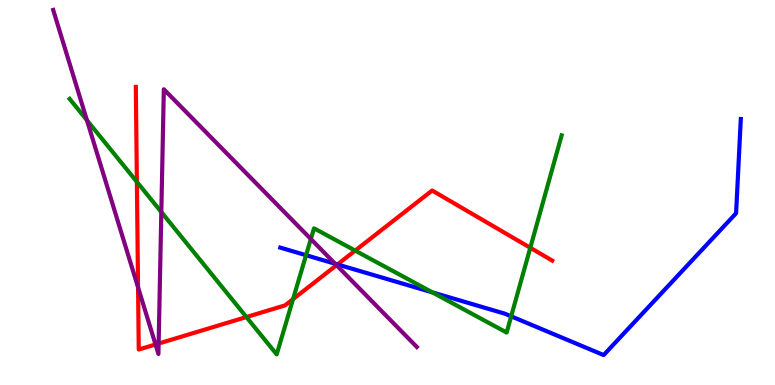[{'lines': ['blue', 'red'], 'intersections': [{'x': 4.35, 'y': 3.13}]}, {'lines': ['green', 'red'], 'intersections': [{'x': 1.77, 'y': 5.28}, {'x': 3.18, 'y': 1.77}, {'x': 3.78, 'y': 2.23}, {'x': 4.58, 'y': 3.49}, {'x': 6.84, 'y': 3.56}]}, {'lines': ['purple', 'red'], 'intersections': [{'x': 1.78, 'y': 2.54}, {'x': 2.01, 'y': 1.05}, {'x': 2.05, 'y': 1.08}, {'x': 4.34, 'y': 3.11}]}, {'lines': ['blue', 'green'], 'intersections': [{'x': 3.95, 'y': 3.37}, {'x': 5.58, 'y': 2.41}, {'x': 6.6, 'y': 1.78}]}, {'lines': ['blue', 'purple'], 'intersections': [{'x': 4.32, 'y': 3.15}]}, {'lines': ['green', 'purple'], 'intersections': [{'x': 1.12, 'y': 6.88}, {'x': 2.08, 'y': 4.49}, {'x': 4.01, 'y': 3.79}]}]